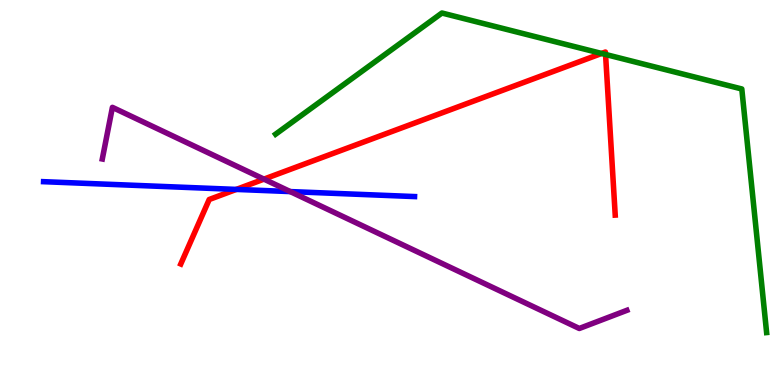[{'lines': ['blue', 'red'], 'intersections': [{'x': 3.05, 'y': 5.08}]}, {'lines': ['green', 'red'], 'intersections': [{'x': 7.76, 'y': 8.61}, {'x': 7.81, 'y': 8.59}]}, {'lines': ['purple', 'red'], 'intersections': [{'x': 3.41, 'y': 5.35}]}, {'lines': ['blue', 'green'], 'intersections': []}, {'lines': ['blue', 'purple'], 'intersections': [{'x': 3.75, 'y': 5.02}]}, {'lines': ['green', 'purple'], 'intersections': []}]